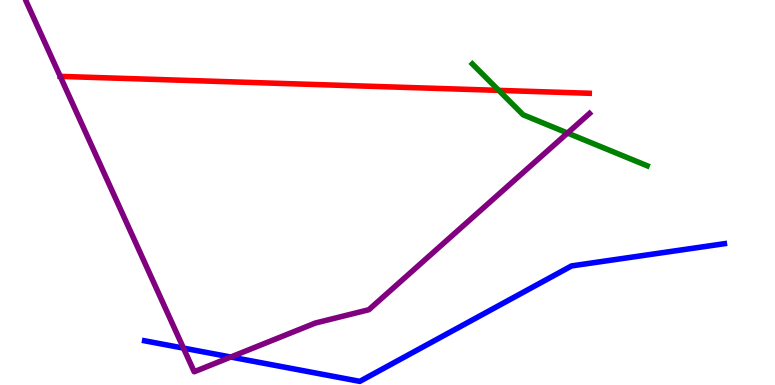[{'lines': ['blue', 'red'], 'intersections': []}, {'lines': ['green', 'red'], 'intersections': [{'x': 6.44, 'y': 7.65}]}, {'lines': ['purple', 'red'], 'intersections': [{'x': 0.777, 'y': 8.02}]}, {'lines': ['blue', 'green'], 'intersections': []}, {'lines': ['blue', 'purple'], 'intersections': [{'x': 2.37, 'y': 0.958}, {'x': 2.98, 'y': 0.726}]}, {'lines': ['green', 'purple'], 'intersections': [{'x': 7.32, 'y': 6.54}]}]